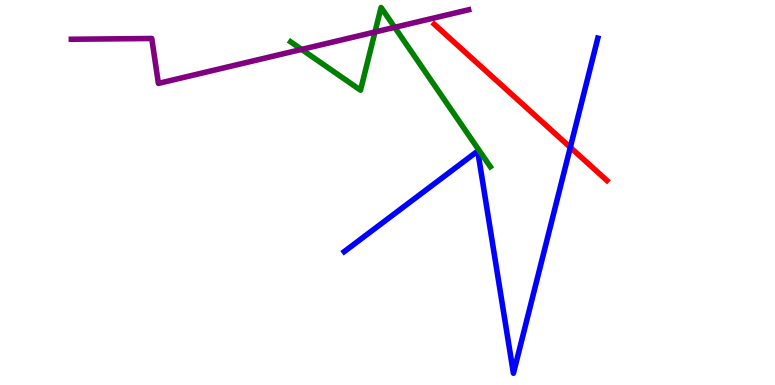[{'lines': ['blue', 'red'], 'intersections': [{'x': 7.36, 'y': 6.17}]}, {'lines': ['green', 'red'], 'intersections': []}, {'lines': ['purple', 'red'], 'intersections': []}, {'lines': ['blue', 'green'], 'intersections': []}, {'lines': ['blue', 'purple'], 'intersections': []}, {'lines': ['green', 'purple'], 'intersections': [{'x': 3.89, 'y': 8.72}, {'x': 4.84, 'y': 9.17}, {'x': 5.09, 'y': 9.29}]}]